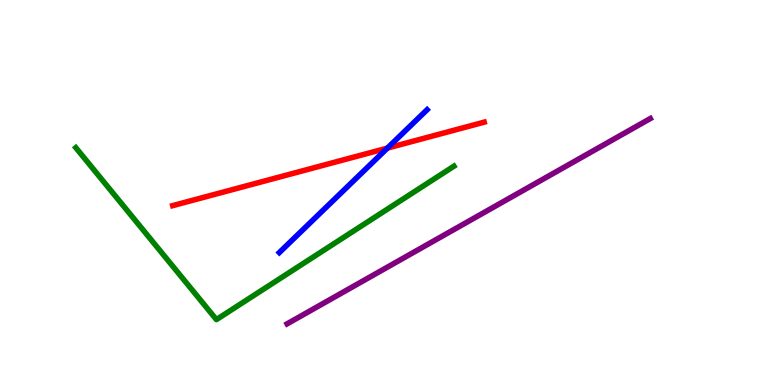[{'lines': ['blue', 'red'], 'intersections': [{'x': 5.0, 'y': 6.15}]}, {'lines': ['green', 'red'], 'intersections': []}, {'lines': ['purple', 'red'], 'intersections': []}, {'lines': ['blue', 'green'], 'intersections': []}, {'lines': ['blue', 'purple'], 'intersections': []}, {'lines': ['green', 'purple'], 'intersections': []}]